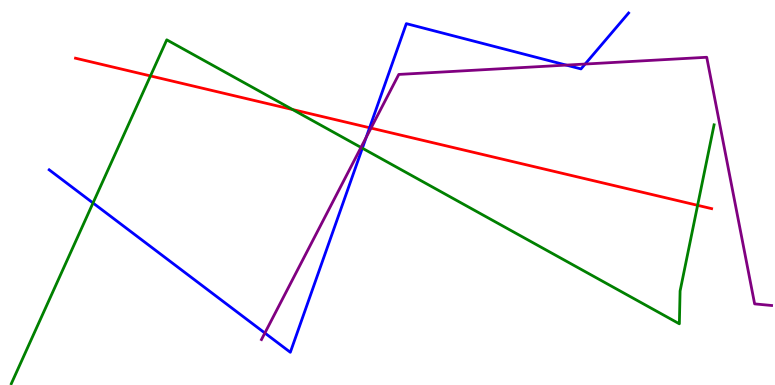[{'lines': ['blue', 'red'], 'intersections': [{'x': 4.77, 'y': 6.68}]}, {'lines': ['green', 'red'], 'intersections': [{'x': 1.94, 'y': 8.03}, {'x': 3.78, 'y': 7.15}, {'x': 9.0, 'y': 4.67}]}, {'lines': ['purple', 'red'], 'intersections': [{'x': 4.79, 'y': 6.67}]}, {'lines': ['blue', 'green'], 'intersections': [{'x': 1.2, 'y': 4.73}, {'x': 4.68, 'y': 6.15}]}, {'lines': ['blue', 'purple'], 'intersections': [{'x': 3.42, 'y': 1.35}, {'x': 4.72, 'y': 6.43}, {'x': 7.31, 'y': 8.31}, {'x': 7.55, 'y': 8.34}]}, {'lines': ['green', 'purple'], 'intersections': [{'x': 4.66, 'y': 6.17}]}]